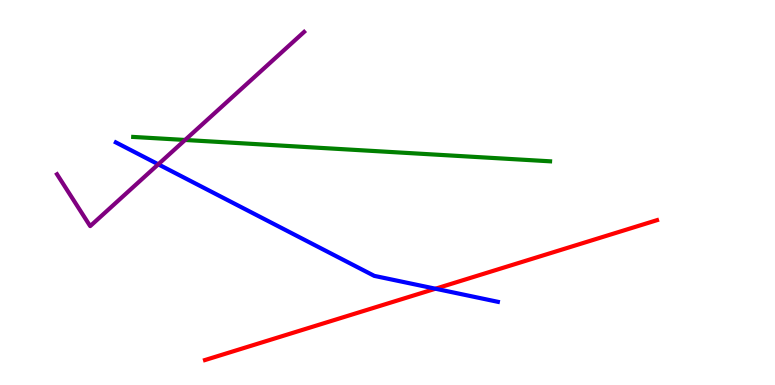[{'lines': ['blue', 'red'], 'intersections': [{'x': 5.62, 'y': 2.5}]}, {'lines': ['green', 'red'], 'intersections': []}, {'lines': ['purple', 'red'], 'intersections': []}, {'lines': ['blue', 'green'], 'intersections': []}, {'lines': ['blue', 'purple'], 'intersections': [{'x': 2.04, 'y': 5.73}]}, {'lines': ['green', 'purple'], 'intersections': [{'x': 2.39, 'y': 6.36}]}]